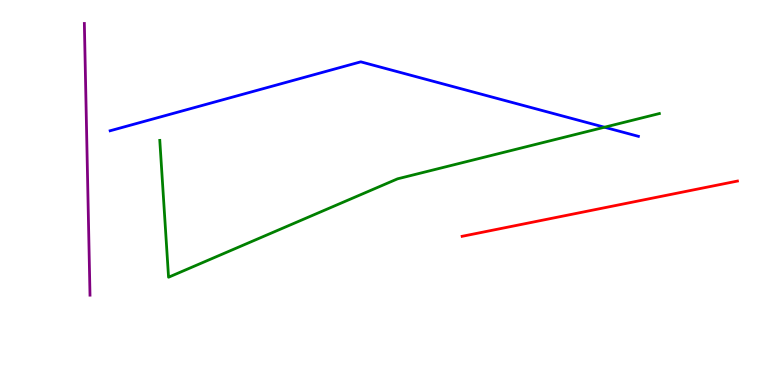[{'lines': ['blue', 'red'], 'intersections': []}, {'lines': ['green', 'red'], 'intersections': []}, {'lines': ['purple', 'red'], 'intersections': []}, {'lines': ['blue', 'green'], 'intersections': [{'x': 7.8, 'y': 6.7}]}, {'lines': ['blue', 'purple'], 'intersections': []}, {'lines': ['green', 'purple'], 'intersections': []}]